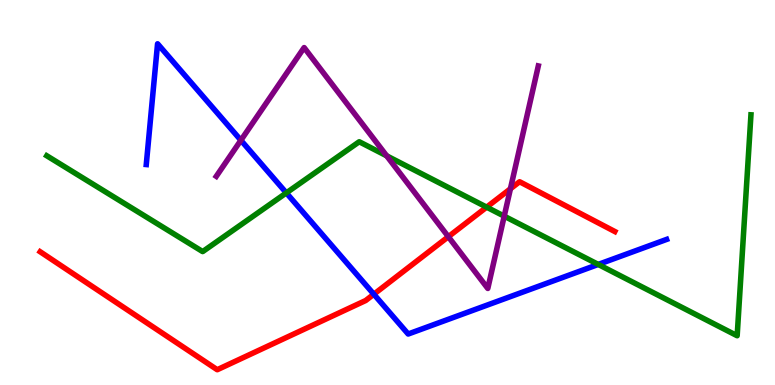[{'lines': ['blue', 'red'], 'intersections': [{'x': 4.82, 'y': 2.36}]}, {'lines': ['green', 'red'], 'intersections': [{'x': 6.28, 'y': 4.62}]}, {'lines': ['purple', 'red'], 'intersections': [{'x': 5.79, 'y': 3.85}, {'x': 6.59, 'y': 5.1}]}, {'lines': ['blue', 'green'], 'intersections': [{'x': 3.69, 'y': 4.99}, {'x': 7.72, 'y': 3.13}]}, {'lines': ['blue', 'purple'], 'intersections': [{'x': 3.11, 'y': 6.36}]}, {'lines': ['green', 'purple'], 'intersections': [{'x': 4.99, 'y': 5.95}, {'x': 6.51, 'y': 4.39}]}]